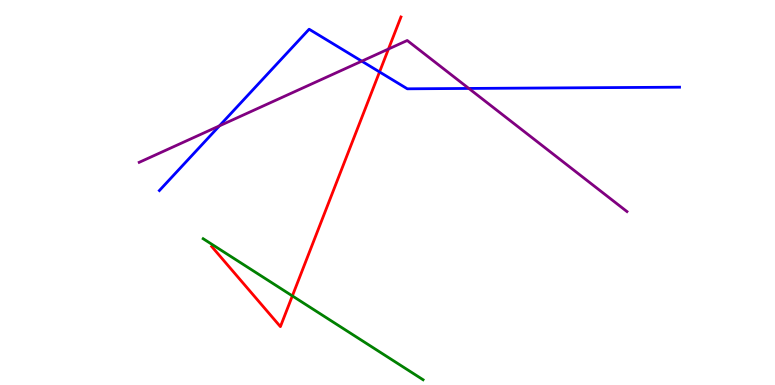[{'lines': ['blue', 'red'], 'intersections': [{'x': 4.9, 'y': 8.13}]}, {'lines': ['green', 'red'], 'intersections': [{'x': 3.77, 'y': 2.31}]}, {'lines': ['purple', 'red'], 'intersections': [{'x': 5.01, 'y': 8.73}]}, {'lines': ['blue', 'green'], 'intersections': []}, {'lines': ['blue', 'purple'], 'intersections': [{'x': 2.83, 'y': 6.73}, {'x': 4.67, 'y': 8.41}, {'x': 6.05, 'y': 7.7}]}, {'lines': ['green', 'purple'], 'intersections': []}]